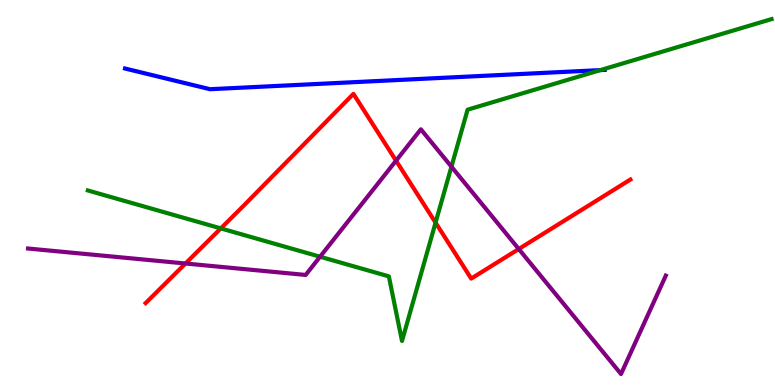[{'lines': ['blue', 'red'], 'intersections': []}, {'lines': ['green', 'red'], 'intersections': [{'x': 2.85, 'y': 4.07}, {'x': 5.62, 'y': 4.22}]}, {'lines': ['purple', 'red'], 'intersections': [{'x': 2.39, 'y': 3.16}, {'x': 5.11, 'y': 5.83}, {'x': 6.69, 'y': 3.53}]}, {'lines': ['blue', 'green'], 'intersections': [{'x': 7.75, 'y': 8.18}]}, {'lines': ['blue', 'purple'], 'intersections': []}, {'lines': ['green', 'purple'], 'intersections': [{'x': 4.13, 'y': 3.33}, {'x': 5.82, 'y': 5.67}]}]